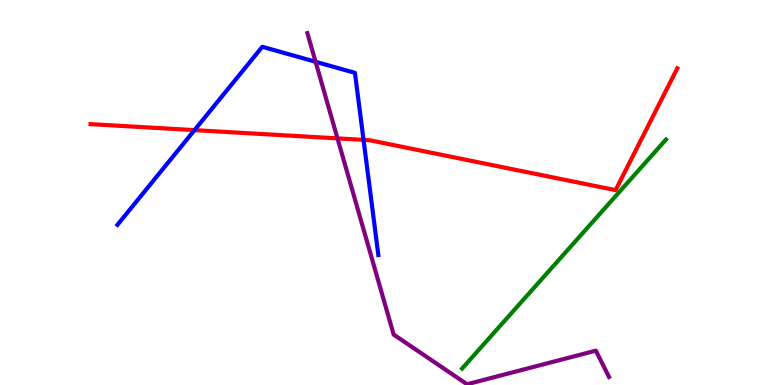[{'lines': ['blue', 'red'], 'intersections': [{'x': 2.51, 'y': 6.62}, {'x': 4.69, 'y': 6.37}]}, {'lines': ['green', 'red'], 'intersections': []}, {'lines': ['purple', 'red'], 'intersections': [{'x': 4.35, 'y': 6.41}]}, {'lines': ['blue', 'green'], 'intersections': []}, {'lines': ['blue', 'purple'], 'intersections': [{'x': 4.07, 'y': 8.4}]}, {'lines': ['green', 'purple'], 'intersections': []}]